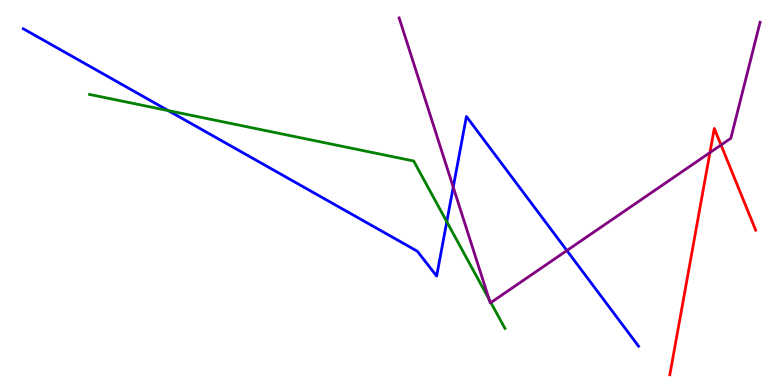[{'lines': ['blue', 'red'], 'intersections': []}, {'lines': ['green', 'red'], 'intersections': []}, {'lines': ['purple', 'red'], 'intersections': [{'x': 9.16, 'y': 6.04}, {'x': 9.3, 'y': 6.23}]}, {'lines': ['blue', 'green'], 'intersections': [{'x': 2.17, 'y': 7.13}, {'x': 5.77, 'y': 4.24}]}, {'lines': ['blue', 'purple'], 'intersections': [{'x': 5.85, 'y': 5.14}, {'x': 7.31, 'y': 3.49}]}, {'lines': ['green', 'purple'], 'intersections': [{'x': 6.31, 'y': 2.22}, {'x': 6.33, 'y': 2.14}]}]